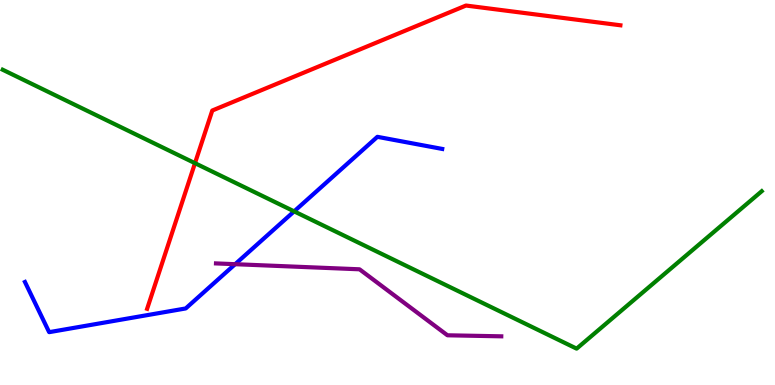[{'lines': ['blue', 'red'], 'intersections': []}, {'lines': ['green', 'red'], 'intersections': [{'x': 2.52, 'y': 5.76}]}, {'lines': ['purple', 'red'], 'intersections': []}, {'lines': ['blue', 'green'], 'intersections': [{'x': 3.8, 'y': 4.51}]}, {'lines': ['blue', 'purple'], 'intersections': [{'x': 3.03, 'y': 3.14}]}, {'lines': ['green', 'purple'], 'intersections': []}]